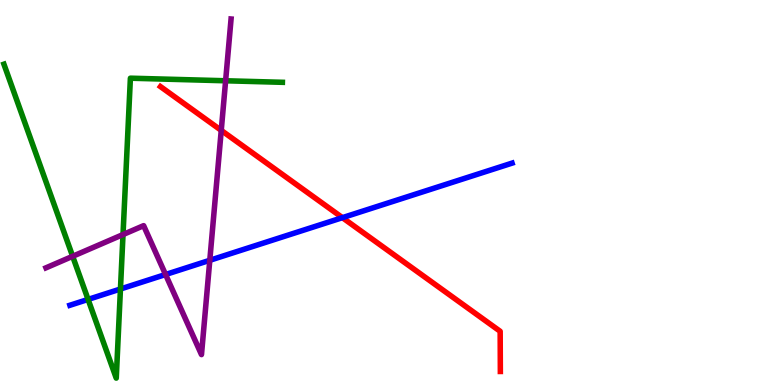[{'lines': ['blue', 'red'], 'intersections': [{'x': 4.42, 'y': 4.35}]}, {'lines': ['green', 'red'], 'intersections': []}, {'lines': ['purple', 'red'], 'intersections': [{'x': 2.85, 'y': 6.61}]}, {'lines': ['blue', 'green'], 'intersections': [{'x': 1.14, 'y': 2.22}, {'x': 1.55, 'y': 2.49}]}, {'lines': ['blue', 'purple'], 'intersections': [{'x': 2.14, 'y': 2.87}, {'x': 2.71, 'y': 3.24}]}, {'lines': ['green', 'purple'], 'intersections': [{'x': 0.938, 'y': 3.34}, {'x': 1.59, 'y': 3.91}, {'x': 2.91, 'y': 7.9}]}]